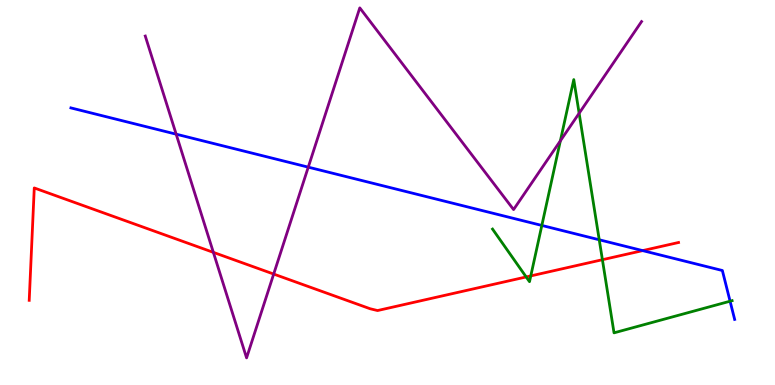[{'lines': ['blue', 'red'], 'intersections': [{'x': 8.29, 'y': 3.49}]}, {'lines': ['green', 'red'], 'intersections': [{'x': 6.79, 'y': 2.81}, {'x': 6.85, 'y': 2.83}, {'x': 7.77, 'y': 3.25}]}, {'lines': ['purple', 'red'], 'intersections': [{'x': 2.75, 'y': 3.45}, {'x': 3.53, 'y': 2.88}]}, {'lines': ['blue', 'green'], 'intersections': [{'x': 6.99, 'y': 4.14}, {'x': 7.73, 'y': 3.77}, {'x': 9.42, 'y': 2.18}]}, {'lines': ['blue', 'purple'], 'intersections': [{'x': 2.27, 'y': 6.51}, {'x': 3.98, 'y': 5.66}]}, {'lines': ['green', 'purple'], 'intersections': [{'x': 7.23, 'y': 6.34}, {'x': 7.47, 'y': 7.06}]}]